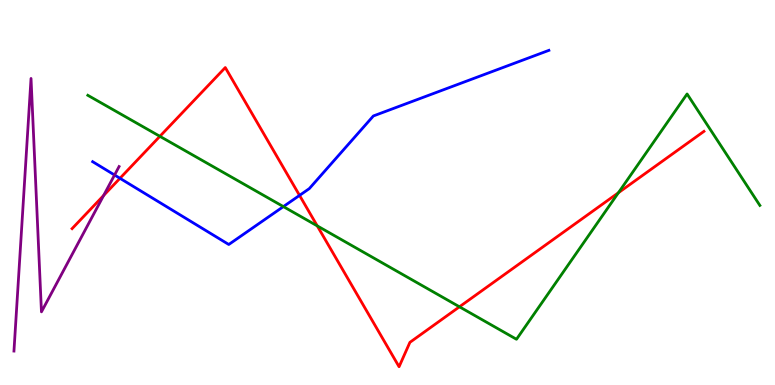[{'lines': ['blue', 'red'], 'intersections': [{'x': 1.55, 'y': 5.37}, {'x': 3.87, 'y': 4.92}]}, {'lines': ['green', 'red'], 'intersections': [{'x': 2.06, 'y': 6.46}, {'x': 4.09, 'y': 4.13}, {'x': 5.93, 'y': 2.03}, {'x': 7.98, 'y': 4.99}]}, {'lines': ['purple', 'red'], 'intersections': [{'x': 1.34, 'y': 4.92}]}, {'lines': ['blue', 'green'], 'intersections': [{'x': 3.66, 'y': 4.63}]}, {'lines': ['blue', 'purple'], 'intersections': [{'x': 1.48, 'y': 5.45}]}, {'lines': ['green', 'purple'], 'intersections': []}]